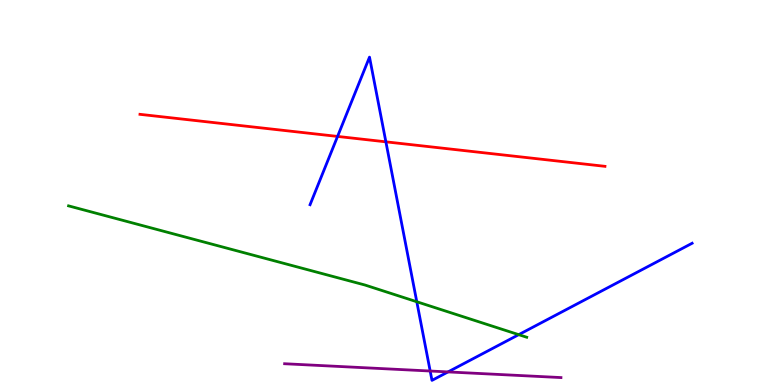[{'lines': ['blue', 'red'], 'intersections': [{'x': 4.36, 'y': 6.46}, {'x': 4.98, 'y': 6.32}]}, {'lines': ['green', 'red'], 'intersections': []}, {'lines': ['purple', 'red'], 'intersections': []}, {'lines': ['blue', 'green'], 'intersections': [{'x': 5.38, 'y': 2.16}, {'x': 6.69, 'y': 1.31}]}, {'lines': ['blue', 'purple'], 'intersections': [{'x': 5.55, 'y': 0.363}, {'x': 5.78, 'y': 0.34}]}, {'lines': ['green', 'purple'], 'intersections': []}]